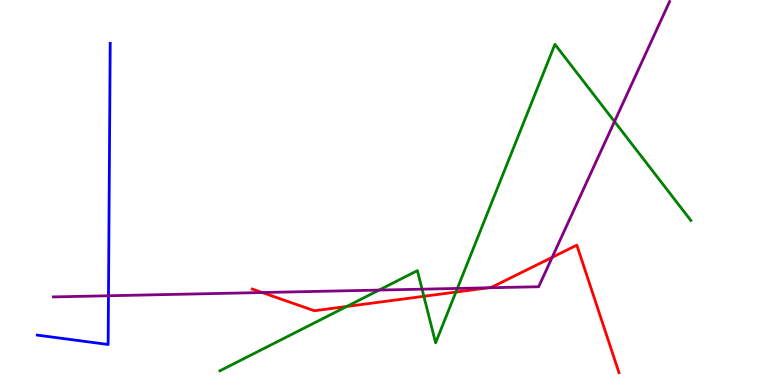[{'lines': ['blue', 'red'], 'intersections': []}, {'lines': ['green', 'red'], 'intersections': [{'x': 4.47, 'y': 2.04}, {'x': 5.47, 'y': 2.3}, {'x': 5.88, 'y': 2.41}]}, {'lines': ['purple', 'red'], 'intersections': [{'x': 3.38, 'y': 2.4}, {'x': 6.3, 'y': 2.52}, {'x': 7.12, 'y': 3.32}]}, {'lines': ['blue', 'green'], 'intersections': []}, {'lines': ['blue', 'purple'], 'intersections': [{'x': 1.4, 'y': 2.32}]}, {'lines': ['green', 'purple'], 'intersections': [{'x': 4.89, 'y': 2.47}, {'x': 5.45, 'y': 2.49}, {'x': 5.9, 'y': 2.51}, {'x': 7.93, 'y': 6.84}]}]